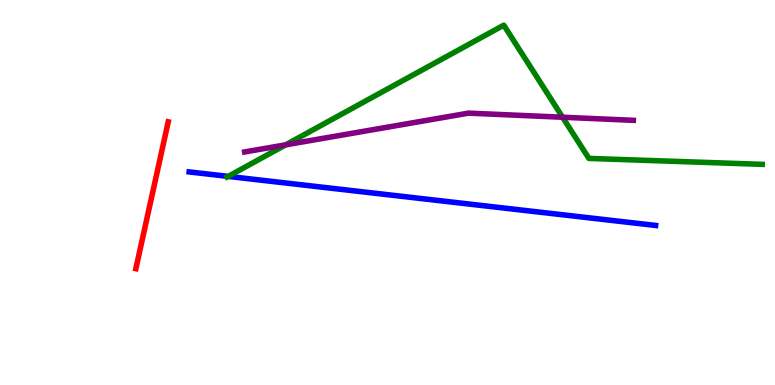[{'lines': ['blue', 'red'], 'intersections': []}, {'lines': ['green', 'red'], 'intersections': []}, {'lines': ['purple', 'red'], 'intersections': []}, {'lines': ['blue', 'green'], 'intersections': [{'x': 2.94, 'y': 5.42}]}, {'lines': ['blue', 'purple'], 'intersections': []}, {'lines': ['green', 'purple'], 'intersections': [{'x': 3.69, 'y': 6.24}, {'x': 7.26, 'y': 6.95}]}]